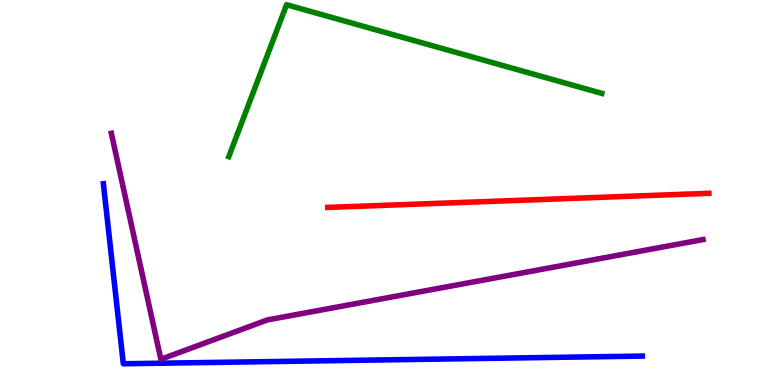[{'lines': ['blue', 'red'], 'intersections': []}, {'lines': ['green', 'red'], 'intersections': []}, {'lines': ['purple', 'red'], 'intersections': []}, {'lines': ['blue', 'green'], 'intersections': []}, {'lines': ['blue', 'purple'], 'intersections': []}, {'lines': ['green', 'purple'], 'intersections': []}]